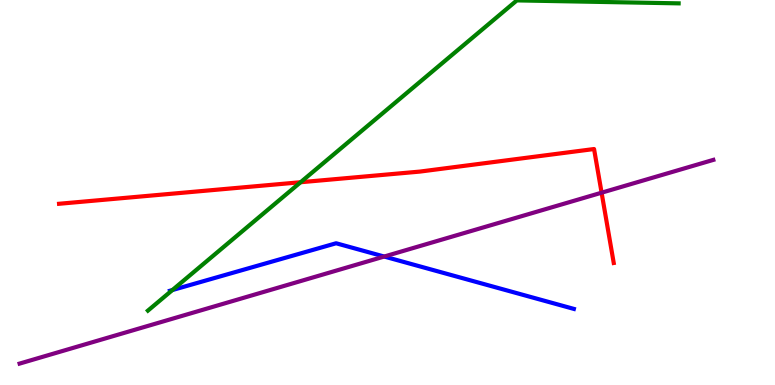[{'lines': ['blue', 'red'], 'intersections': []}, {'lines': ['green', 'red'], 'intersections': [{'x': 3.88, 'y': 5.27}]}, {'lines': ['purple', 'red'], 'intersections': [{'x': 7.76, 'y': 4.99}]}, {'lines': ['blue', 'green'], 'intersections': [{'x': 2.22, 'y': 2.47}]}, {'lines': ['blue', 'purple'], 'intersections': [{'x': 4.96, 'y': 3.34}]}, {'lines': ['green', 'purple'], 'intersections': []}]